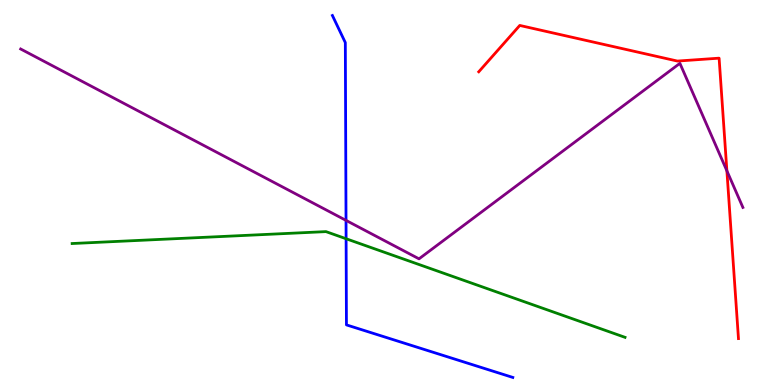[{'lines': ['blue', 'red'], 'intersections': []}, {'lines': ['green', 'red'], 'intersections': []}, {'lines': ['purple', 'red'], 'intersections': [{'x': 9.38, 'y': 5.56}]}, {'lines': ['blue', 'green'], 'intersections': [{'x': 4.47, 'y': 3.8}]}, {'lines': ['blue', 'purple'], 'intersections': [{'x': 4.46, 'y': 4.28}]}, {'lines': ['green', 'purple'], 'intersections': []}]